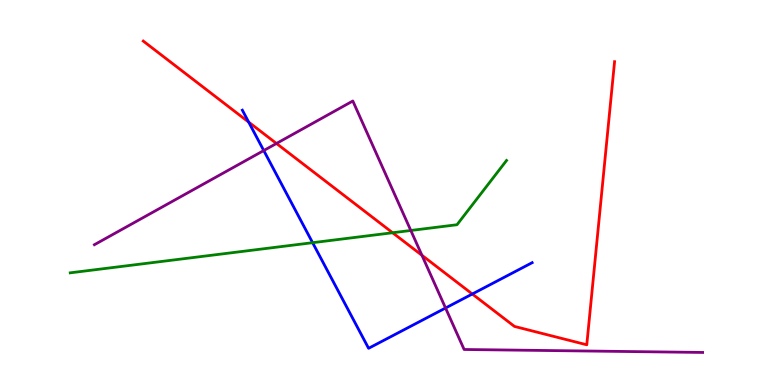[{'lines': ['blue', 'red'], 'intersections': [{'x': 3.21, 'y': 6.83}, {'x': 6.09, 'y': 2.36}]}, {'lines': ['green', 'red'], 'intersections': [{'x': 5.07, 'y': 3.95}]}, {'lines': ['purple', 'red'], 'intersections': [{'x': 3.57, 'y': 6.27}, {'x': 5.44, 'y': 3.37}]}, {'lines': ['blue', 'green'], 'intersections': [{'x': 4.03, 'y': 3.7}]}, {'lines': ['blue', 'purple'], 'intersections': [{'x': 3.4, 'y': 6.09}, {'x': 5.75, 'y': 2.0}]}, {'lines': ['green', 'purple'], 'intersections': [{'x': 5.3, 'y': 4.01}]}]